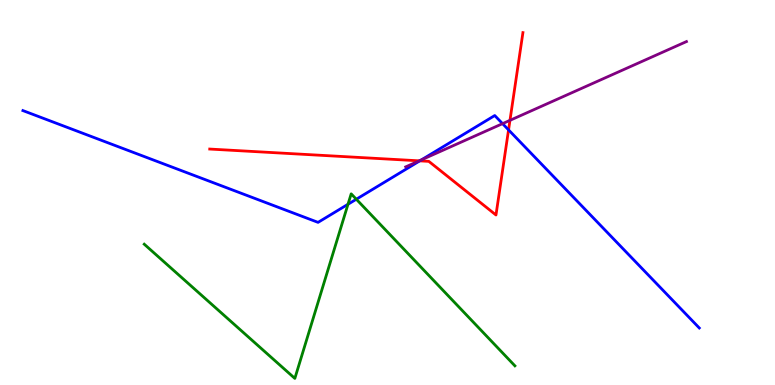[{'lines': ['blue', 'red'], 'intersections': [{'x': 5.42, 'y': 5.82}, {'x': 6.56, 'y': 6.63}]}, {'lines': ['green', 'red'], 'intersections': []}, {'lines': ['purple', 'red'], 'intersections': [{'x': 5.41, 'y': 5.82}, {'x': 6.58, 'y': 6.87}]}, {'lines': ['blue', 'green'], 'intersections': [{'x': 4.49, 'y': 4.69}, {'x': 4.6, 'y': 4.83}]}, {'lines': ['blue', 'purple'], 'intersections': [{'x': 5.44, 'y': 5.85}, {'x': 6.48, 'y': 6.79}]}, {'lines': ['green', 'purple'], 'intersections': []}]